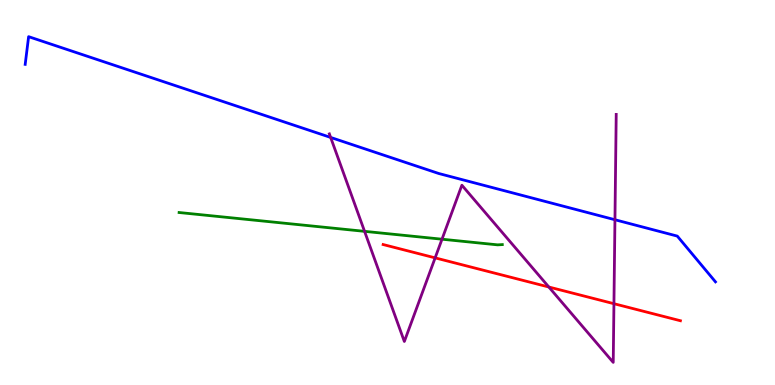[{'lines': ['blue', 'red'], 'intersections': []}, {'lines': ['green', 'red'], 'intersections': []}, {'lines': ['purple', 'red'], 'intersections': [{'x': 5.61, 'y': 3.3}, {'x': 7.08, 'y': 2.55}, {'x': 7.92, 'y': 2.11}]}, {'lines': ['blue', 'green'], 'intersections': []}, {'lines': ['blue', 'purple'], 'intersections': [{'x': 4.27, 'y': 6.43}, {'x': 7.93, 'y': 4.29}]}, {'lines': ['green', 'purple'], 'intersections': [{'x': 4.7, 'y': 3.99}, {'x': 5.7, 'y': 3.79}]}]